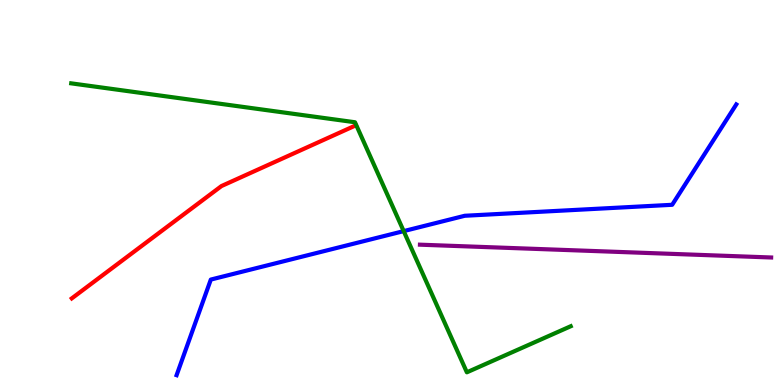[{'lines': ['blue', 'red'], 'intersections': []}, {'lines': ['green', 'red'], 'intersections': []}, {'lines': ['purple', 'red'], 'intersections': []}, {'lines': ['blue', 'green'], 'intersections': [{'x': 5.21, 'y': 4.0}]}, {'lines': ['blue', 'purple'], 'intersections': []}, {'lines': ['green', 'purple'], 'intersections': []}]